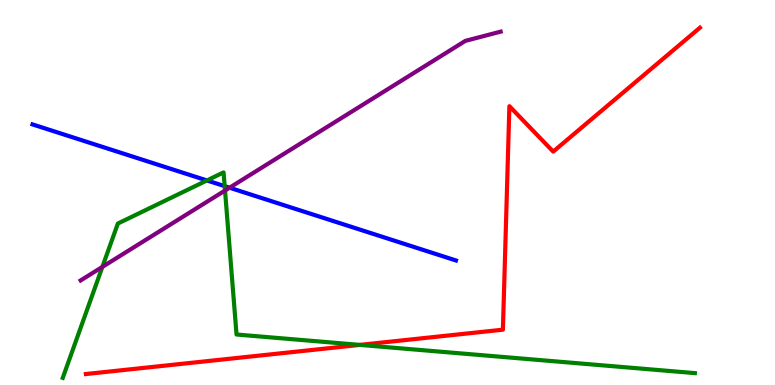[{'lines': ['blue', 'red'], 'intersections': []}, {'lines': ['green', 'red'], 'intersections': [{'x': 4.64, 'y': 1.04}]}, {'lines': ['purple', 'red'], 'intersections': []}, {'lines': ['blue', 'green'], 'intersections': [{'x': 2.67, 'y': 5.31}, {'x': 2.9, 'y': 5.16}]}, {'lines': ['blue', 'purple'], 'intersections': [{'x': 2.96, 'y': 5.12}]}, {'lines': ['green', 'purple'], 'intersections': [{'x': 1.32, 'y': 3.07}, {'x': 2.9, 'y': 5.05}]}]